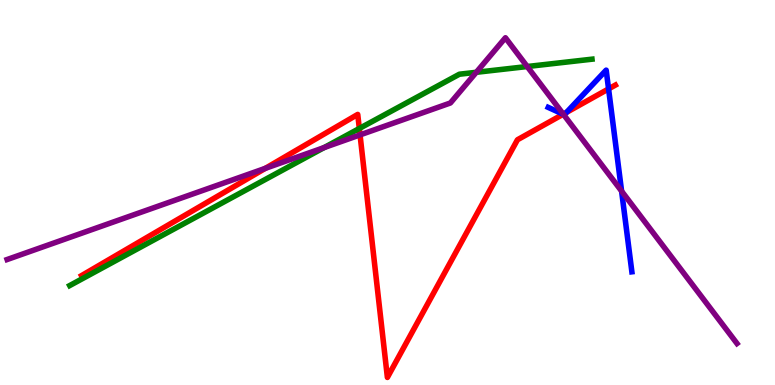[{'lines': ['blue', 'red'], 'intersections': [{'x': 7.27, 'y': 7.03}, {'x': 7.31, 'y': 7.08}, {'x': 7.85, 'y': 7.69}]}, {'lines': ['green', 'red'], 'intersections': [{'x': 4.64, 'y': 6.66}]}, {'lines': ['purple', 'red'], 'intersections': [{'x': 3.42, 'y': 5.63}, {'x': 4.65, 'y': 6.5}, {'x': 7.27, 'y': 7.03}]}, {'lines': ['blue', 'green'], 'intersections': []}, {'lines': ['blue', 'purple'], 'intersections': [{'x': 7.27, 'y': 7.03}, {'x': 8.02, 'y': 5.04}]}, {'lines': ['green', 'purple'], 'intersections': [{'x': 4.18, 'y': 6.17}, {'x': 6.15, 'y': 8.12}, {'x': 6.8, 'y': 8.27}]}]